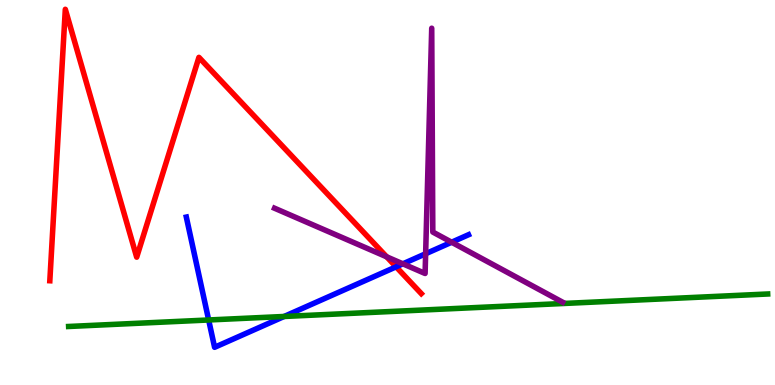[{'lines': ['blue', 'red'], 'intersections': [{'x': 5.11, 'y': 3.07}]}, {'lines': ['green', 'red'], 'intersections': []}, {'lines': ['purple', 'red'], 'intersections': [{'x': 4.99, 'y': 3.33}]}, {'lines': ['blue', 'green'], 'intersections': [{'x': 2.69, 'y': 1.69}, {'x': 3.67, 'y': 1.78}]}, {'lines': ['blue', 'purple'], 'intersections': [{'x': 5.2, 'y': 3.15}, {'x': 5.49, 'y': 3.41}, {'x': 5.83, 'y': 3.71}]}, {'lines': ['green', 'purple'], 'intersections': []}]